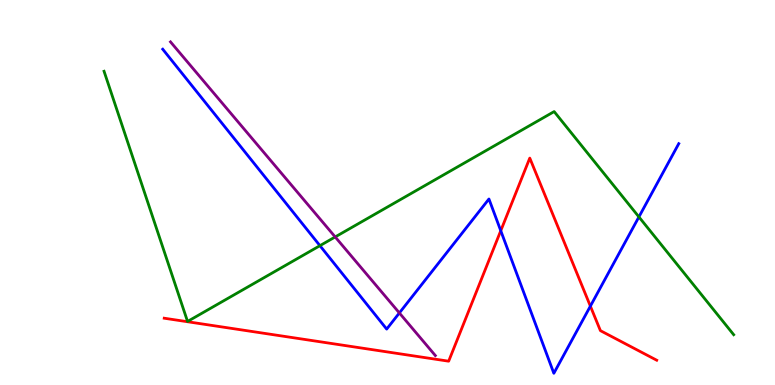[{'lines': ['blue', 'red'], 'intersections': [{'x': 6.46, 'y': 4.01}, {'x': 7.62, 'y': 2.05}]}, {'lines': ['green', 'red'], 'intersections': []}, {'lines': ['purple', 'red'], 'intersections': []}, {'lines': ['blue', 'green'], 'intersections': [{'x': 4.13, 'y': 3.62}, {'x': 8.24, 'y': 4.37}]}, {'lines': ['blue', 'purple'], 'intersections': [{'x': 5.15, 'y': 1.87}]}, {'lines': ['green', 'purple'], 'intersections': [{'x': 4.33, 'y': 3.85}]}]